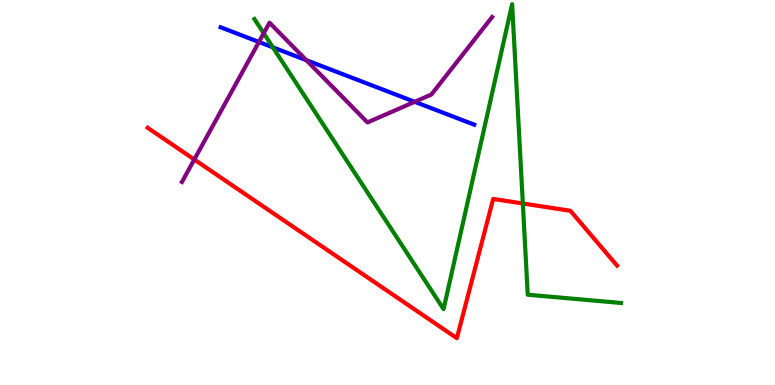[{'lines': ['blue', 'red'], 'intersections': []}, {'lines': ['green', 'red'], 'intersections': [{'x': 6.75, 'y': 4.71}]}, {'lines': ['purple', 'red'], 'intersections': [{'x': 2.51, 'y': 5.86}]}, {'lines': ['blue', 'green'], 'intersections': [{'x': 3.52, 'y': 8.77}]}, {'lines': ['blue', 'purple'], 'intersections': [{'x': 3.34, 'y': 8.91}, {'x': 3.95, 'y': 8.44}, {'x': 5.35, 'y': 7.36}]}, {'lines': ['green', 'purple'], 'intersections': [{'x': 3.4, 'y': 9.14}]}]